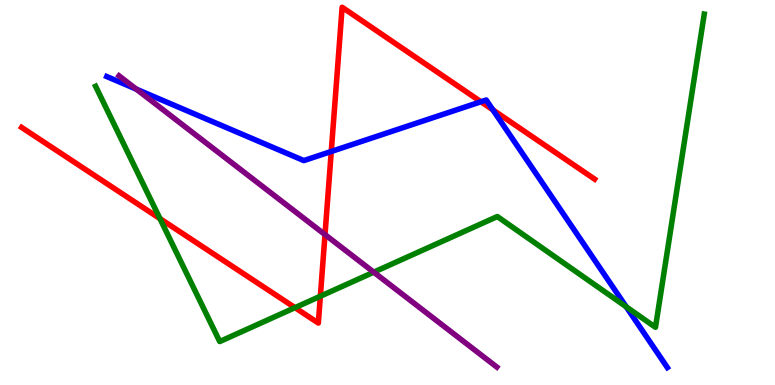[{'lines': ['blue', 'red'], 'intersections': [{'x': 4.27, 'y': 6.07}, {'x': 6.21, 'y': 7.36}, {'x': 6.36, 'y': 7.14}]}, {'lines': ['green', 'red'], 'intersections': [{'x': 2.06, 'y': 4.32}, {'x': 3.81, 'y': 2.01}, {'x': 4.13, 'y': 2.31}]}, {'lines': ['purple', 'red'], 'intersections': [{'x': 4.19, 'y': 3.91}]}, {'lines': ['blue', 'green'], 'intersections': [{'x': 8.08, 'y': 2.03}]}, {'lines': ['blue', 'purple'], 'intersections': [{'x': 1.76, 'y': 7.68}]}, {'lines': ['green', 'purple'], 'intersections': [{'x': 4.82, 'y': 2.93}]}]